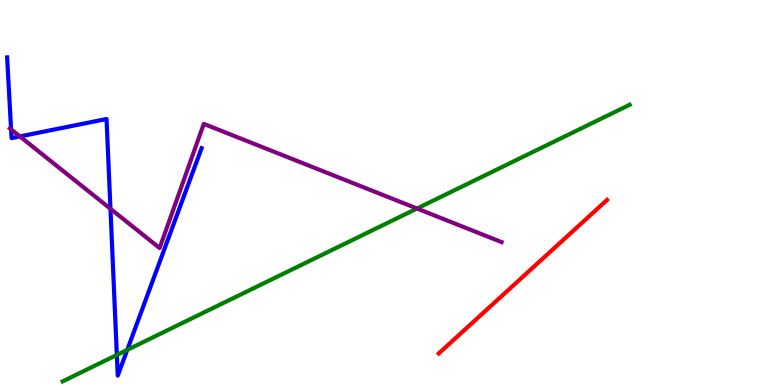[{'lines': ['blue', 'red'], 'intersections': []}, {'lines': ['green', 'red'], 'intersections': []}, {'lines': ['purple', 'red'], 'intersections': []}, {'lines': ['blue', 'green'], 'intersections': [{'x': 1.51, 'y': 0.781}, {'x': 1.64, 'y': 0.913}]}, {'lines': ['blue', 'purple'], 'intersections': [{'x': 0.143, 'y': 6.64}, {'x': 0.257, 'y': 6.46}, {'x': 1.43, 'y': 4.58}]}, {'lines': ['green', 'purple'], 'intersections': [{'x': 5.38, 'y': 4.58}]}]